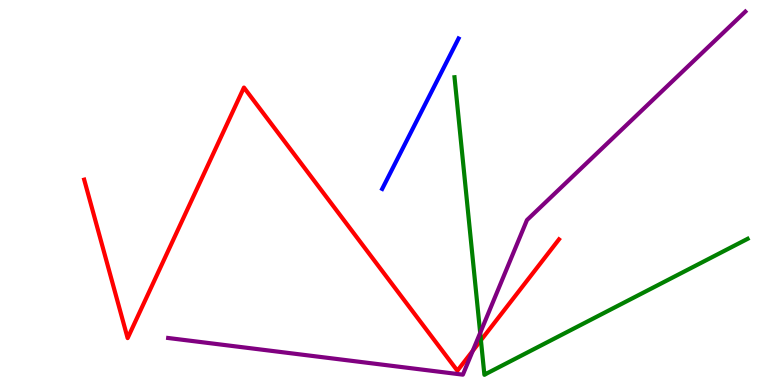[{'lines': ['blue', 'red'], 'intersections': []}, {'lines': ['green', 'red'], 'intersections': [{'x': 6.21, 'y': 1.16}]}, {'lines': ['purple', 'red'], 'intersections': [{'x': 6.1, 'y': 0.888}]}, {'lines': ['blue', 'green'], 'intersections': []}, {'lines': ['blue', 'purple'], 'intersections': []}, {'lines': ['green', 'purple'], 'intersections': [{'x': 6.2, 'y': 1.35}]}]